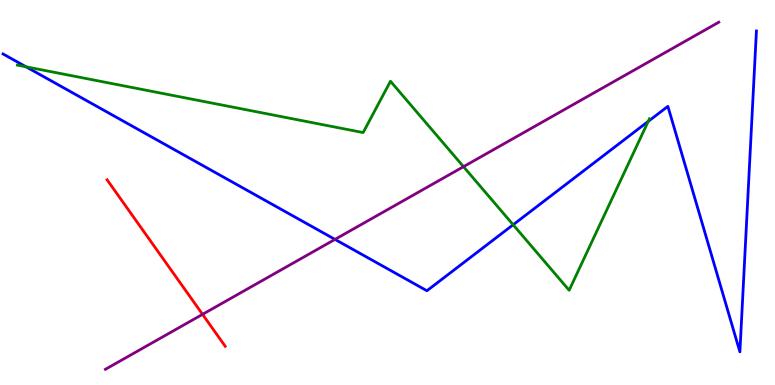[{'lines': ['blue', 'red'], 'intersections': []}, {'lines': ['green', 'red'], 'intersections': []}, {'lines': ['purple', 'red'], 'intersections': [{'x': 2.61, 'y': 1.84}]}, {'lines': ['blue', 'green'], 'intersections': [{'x': 0.336, 'y': 8.26}, {'x': 6.62, 'y': 4.16}, {'x': 8.36, 'y': 6.85}]}, {'lines': ['blue', 'purple'], 'intersections': [{'x': 4.32, 'y': 3.78}]}, {'lines': ['green', 'purple'], 'intersections': [{'x': 5.98, 'y': 5.67}]}]